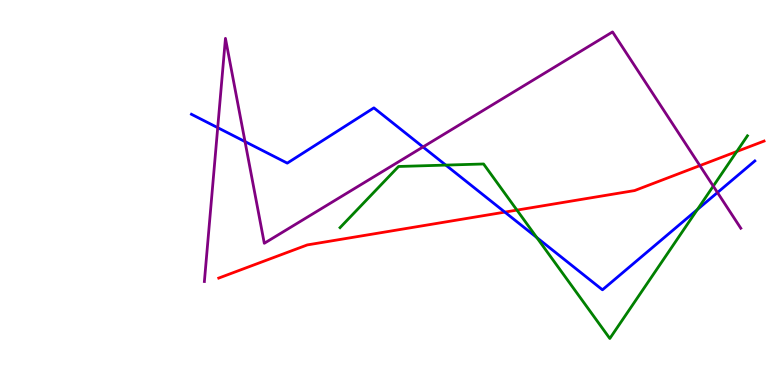[{'lines': ['blue', 'red'], 'intersections': [{'x': 6.51, 'y': 4.49}]}, {'lines': ['green', 'red'], 'intersections': [{'x': 6.67, 'y': 4.54}, {'x': 9.51, 'y': 6.06}]}, {'lines': ['purple', 'red'], 'intersections': [{'x': 9.03, 'y': 5.7}]}, {'lines': ['blue', 'green'], 'intersections': [{'x': 5.75, 'y': 5.71}, {'x': 6.93, 'y': 3.83}, {'x': 9.0, 'y': 4.56}]}, {'lines': ['blue', 'purple'], 'intersections': [{'x': 2.81, 'y': 6.68}, {'x': 3.16, 'y': 6.32}, {'x': 5.46, 'y': 6.18}, {'x': 9.26, 'y': 5.0}]}, {'lines': ['green', 'purple'], 'intersections': [{'x': 9.2, 'y': 5.17}]}]